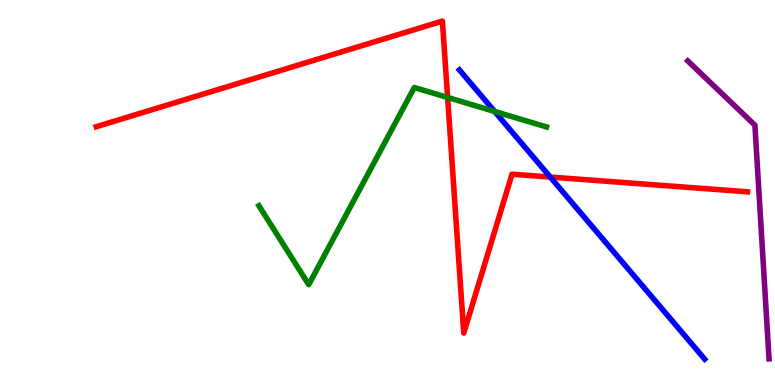[{'lines': ['blue', 'red'], 'intersections': [{'x': 7.1, 'y': 5.4}]}, {'lines': ['green', 'red'], 'intersections': [{'x': 5.78, 'y': 7.47}]}, {'lines': ['purple', 'red'], 'intersections': []}, {'lines': ['blue', 'green'], 'intersections': [{'x': 6.38, 'y': 7.1}]}, {'lines': ['blue', 'purple'], 'intersections': []}, {'lines': ['green', 'purple'], 'intersections': []}]